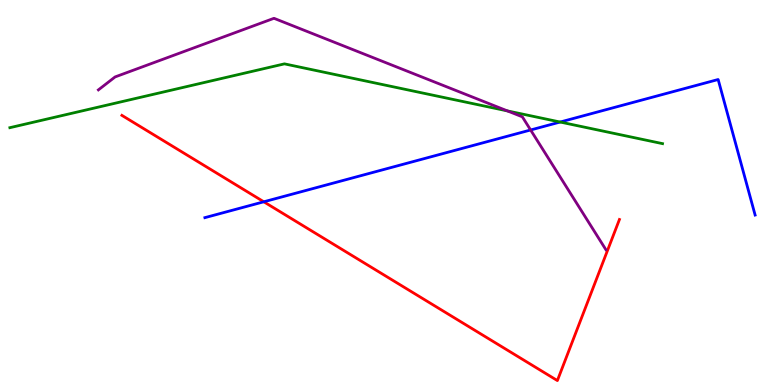[{'lines': ['blue', 'red'], 'intersections': [{'x': 3.4, 'y': 4.76}]}, {'lines': ['green', 'red'], 'intersections': []}, {'lines': ['purple', 'red'], 'intersections': []}, {'lines': ['blue', 'green'], 'intersections': [{'x': 7.23, 'y': 6.83}]}, {'lines': ['blue', 'purple'], 'intersections': [{'x': 6.85, 'y': 6.62}]}, {'lines': ['green', 'purple'], 'intersections': [{'x': 6.55, 'y': 7.12}]}]